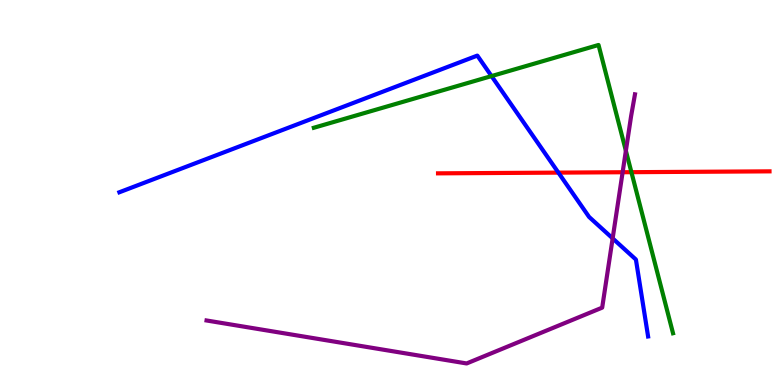[{'lines': ['blue', 'red'], 'intersections': [{'x': 7.2, 'y': 5.52}]}, {'lines': ['green', 'red'], 'intersections': [{'x': 8.15, 'y': 5.53}]}, {'lines': ['purple', 'red'], 'intersections': [{'x': 8.03, 'y': 5.53}]}, {'lines': ['blue', 'green'], 'intersections': [{'x': 6.34, 'y': 8.02}]}, {'lines': ['blue', 'purple'], 'intersections': [{'x': 7.91, 'y': 3.81}]}, {'lines': ['green', 'purple'], 'intersections': [{'x': 8.08, 'y': 6.08}]}]